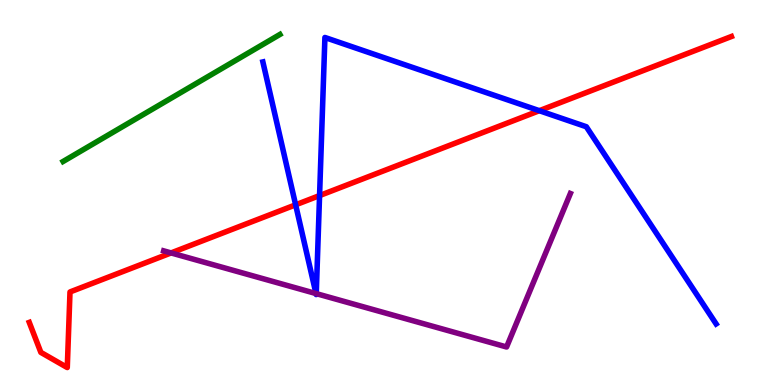[{'lines': ['blue', 'red'], 'intersections': [{'x': 3.81, 'y': 4.68}, {'x': 4.12, 'y': 4.92}, {'x': 6.96, 'y': 7.12}]}, {'lines': ['green', 'red'], 'intersections': []}, {'lines': ['purple', 'red'], 'intersections': [{'x': 2.21, 'y': 3.43}]}, {'lines': ['blue', 'green'], 'intersections': []}, {'lines': ['blue', 'purple'], 'intersections': [{'x': 4.08, 'y': 2.38}, {'x': 4.08, 'y': 2.37}]}, {'lines': ['green', 'purple'], 'intersections': []}]